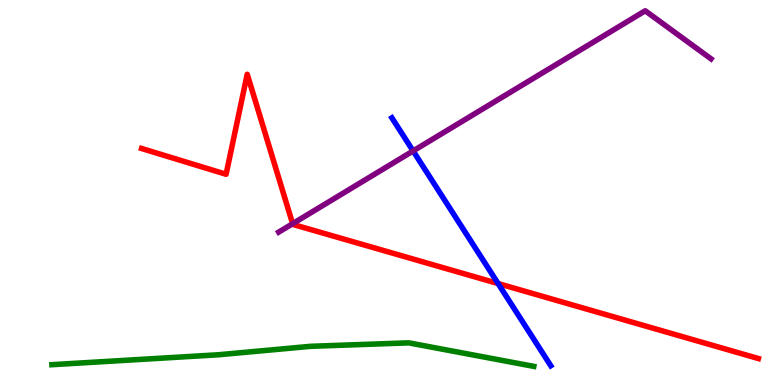[{'lines': ['blue', 'red'], 'intersections': [{'x': 6.43, 'y': 2.64}]}, {'lines': ['green', 'red'], 'intersections': []}, {'lines': ['purple', 'red'], 'intersections': [{'x': 3.78, 'y': 4.19}]}, {'lines': ['blue', 'green'], 'intersections': []}, {'lines': ['blue', 'purple'], 'intersections': [{'x': 5.33, 'y': 6.08}]}, {'lines': ['green', 'purple'], 'intersections': []}]